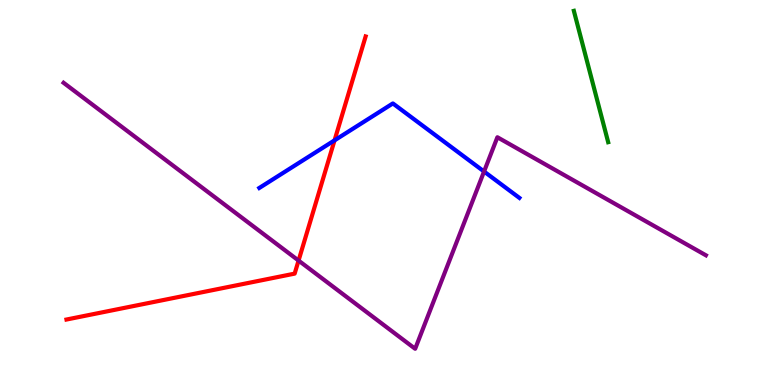[{'lines': ['blue', 'red'], 'intersections': [{'x': 4.32, 'y': 6.35}]}, {'lines': ['green', 'red'], 'intersections': []}, {'lines': ['purple', 'red'], 'intersections': [{'x': 3.85, 'y': 3.23}]}, {'lines': ['blue', 'green'], 'intersections': []}, {'lines': ['blue', 'purple'], 'intersections': [{'x': 6.25, 'y': 5.54}]}, {'lines': ['green', 'purple'], 'intersections': []}]